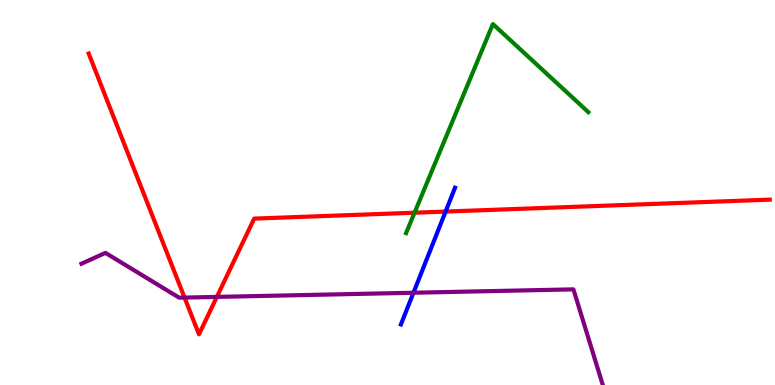[{'lines': ['blue', 'red'], 'intersections': [{'x': 5.75, 'y': 4.5}]}, {'lines': ['green', 'red'], 'intersections': [{'x': 5.35, 'y': 4.48}]}, {'lines': ['purple', 'red'], 'intersections': [{'x': 2.38, 'y': 2.27}, {'x': 2.8, 'y': 2.29}]}, {'lines': ['blue', 'green'], 'intersections': []}, {'lines': ['blue', 'purple'], 'intersections': [{'x': 5.34, 'y': 2.4}]}, {'lines': ['green', 'purple'], 'intersections': []}]